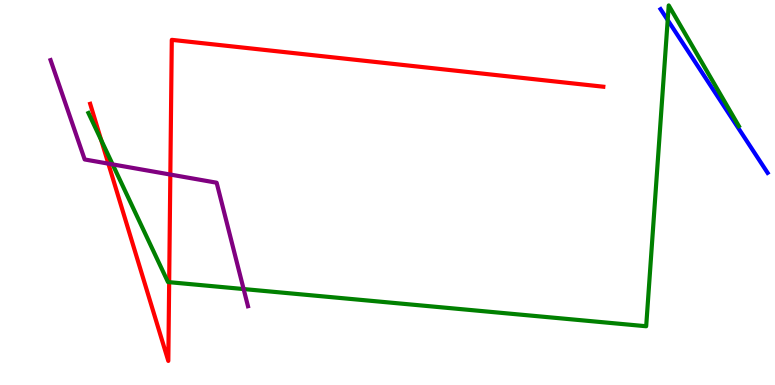[{'lines': ['blue', 'red'], 'intersections': []}, {'lines': ['green', 'red'], 'intersections': [{'x': 1.31, 'y': 6.36}, {'x': 2.18, 'y': 2.67}]}, {'lines': ['purple', 'red'], 'intersections': [{'x': 1.4, 'y': 5.75}, {'x': 2.2, 'y': 5.47}]}, {'lines': ['blue', 'green'], 'intersections': [{'x': 8.62, 'y': 9.48}]}, {'lines': ['blue', 'purple'], 'intersections': []}, {'lines': ['green', 'purple'], 'intersections': [{'x': 1.45, 'y': 5.73}, {'x': 3.14, 'y': 2.49}]}]